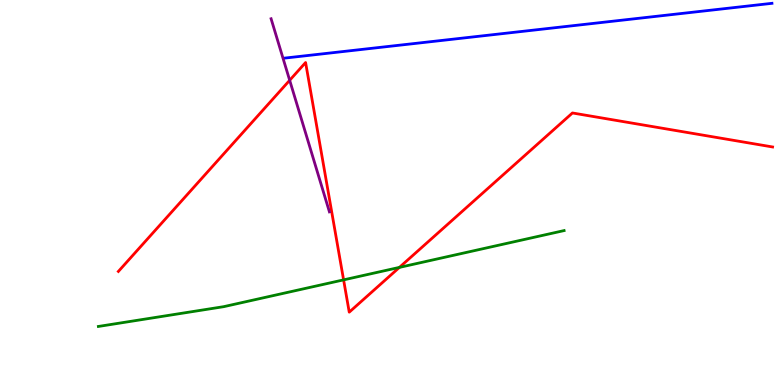[{'lines': ['blue', 'red'], 'intersections': []}, {'lines': ['green', 'red'], 'intersections': [{'x': 4.43, 'y': 2.73}, {'x': 5.15, 'y': 3.05}]}, {'lines': ['purple', 'red'], 'intersections': [{'x': 3.74, 'y': 7.91}]}, {'lines': ['blue', 'green'], 'intersections': []}, {'lines': ['blue', 'purple'], 'intersections': []}, {'lines': ['green', 'purple'], 'intersections': []}]